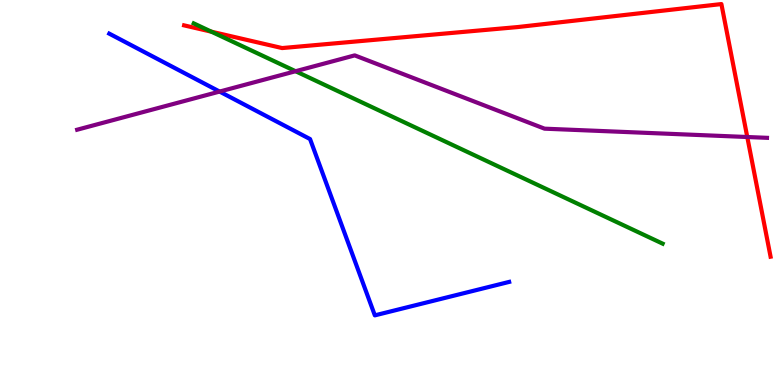[{'lines': ['blue', 'red'], 'intersections': []}, {'lines': ['green', 'red'], 'intersections': [{'x': 2.73, 'y': 9.18}]}, {'lines': ['purple', 'red'], 'intersections': [{'x': 9.64, 'y': 6.44}]}, {'lines': ['blue', 'green'], 'intersections': []}, {'lines': ['blue', 'purple'], 'intersections': [{'x': 2.83, 'y': 7.62}]}, {'lines': ['green', 'purple'], 'intersections': [{'x': 3.81, 'y': 8.15}]}]